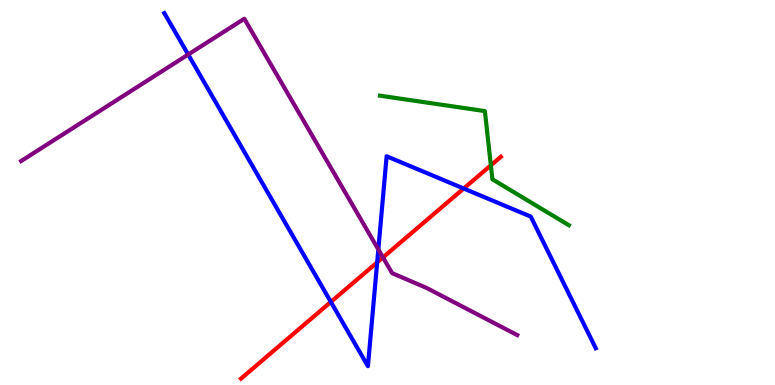[{'lines': ['blue', 'red'], 'intersections': [{'x': 4.27, 'y': 2.16}, {'x': 4.87, 'y': 3.19}, {'x': 5.98, 'y': 5.1}]}, {'lines': ['green', 'red'], 'intersections': [{'x': 6.33, 'y': 5.71}]}, {'lines': ['purple', 'red'], 'intersections': [{'x': 4.94, 'y': 3.31}]}, {'lines': ['blue', 'green'], 'intersections': []}, {'lines': ['blue', 'purple'], 'intersections': [{'x': 2.43, 'y': 8.58}, {'x': 4.88, 'y': 3.52}]}, {'lines': ['green', 'purple'], 'intersections': []}]